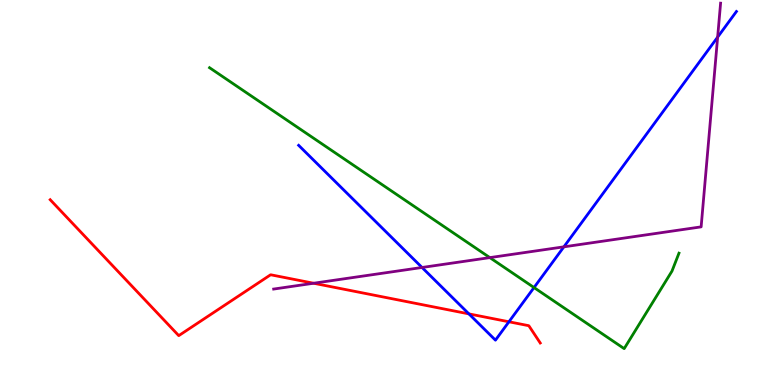[{'lines': ['blue', 'red'], 'intersections': [{'x': 6.05, 'y': 1.85}, {'x': 6.57, 'y': 1.64}]}, {'lines': ['green', 'red'], 'intersections': []}, {'lines': ['purple', 'red'], 'intersections': [{'x': 4.05, 'y': 2.64}]}, {'lines': ['blue', 'green'], 'intersections': [{'x': 6.89, 'y': 2.53}]}, {'lines': ['blue', 'purple'], 'intersections': [{'x': 5.45, 'y': 3.05}, {'x': 7.28, 'y': 3.59}, {'x': 9.26, 'y': 9.04}]}, {'lines': ['green', 'purple'], 'intersections': [{'x': 6.32, 'y': 3.31}]}]